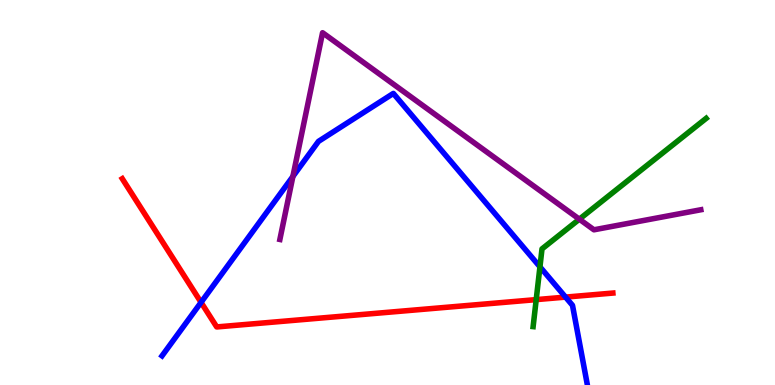[{'lines': ['blue', 'red'], 'intersections': [{'x': 2.59, 'y': 2.15}, {'x': 7.3, 'y': 2.28}]}, {'lines': ['green', 'red'], 'intersections': [{'x': 6.92, 'y': 2.22}]}, {'lines': ['purple', 'red'], 'intersections': []}, {'lines': ['blue', 'green'], 'intersections': [{'x': 6.97, 'y': 3.07}]}, {'lines': ['blue', 'purple'], 'intersections': [{'x': 3.78, 'y': 5.42}]}, {'lines': ['green', 'purple'], 'intersections': [{'x': 7.48, 'y': 4.31}]}]